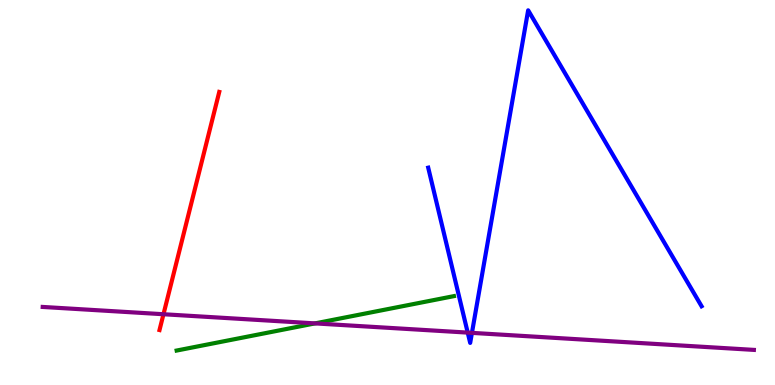[{'lines': ['blue', 'red'], 'intersections': []}, {'lines': ['green', 'red'], 'intersections': []}, {'lines': ['purple', 'red'], 'intersections': [{'x': 2.11, 'y': 1.84}]}, {'lines': ['blue', 'green'], 'intersections': []}, {'lines': ['blue', 'purple'], 'intersections': [{'x': 6.04, 'y': 1.36}, {'x': 6.09, 'y': 1.35}]}, {'lines': ['green', 'purple'], 'intersections': [{'x': 4.06, 'y': 1.6}]}]